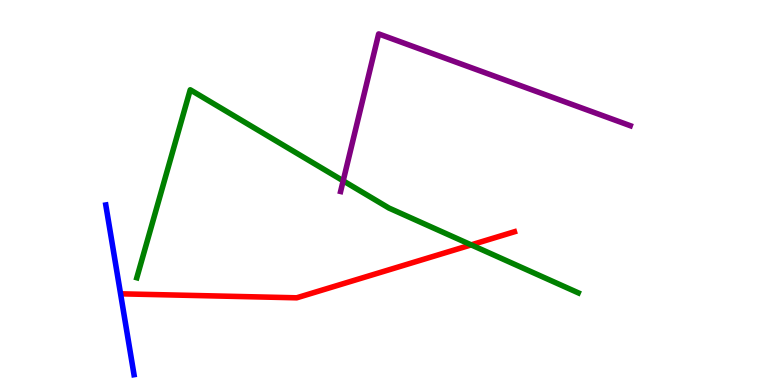[{'lines': ['blue', 'red'], 'intersections': []}, {'lines': ['green', 'red'], 'intersections': [{'x': 6.08, 'y': 3.64}]}, {'lines': ['purple', 'red'], 'intersections': []}, {'lines': ['blue', 'green'], 'intersections': []}, {'lines': ['blue', 'purple'], 'intersections': []}, {'lines': ['green', 'purple'], 'intersections': [{'x': 4.43, 'y': 5.3}]}]